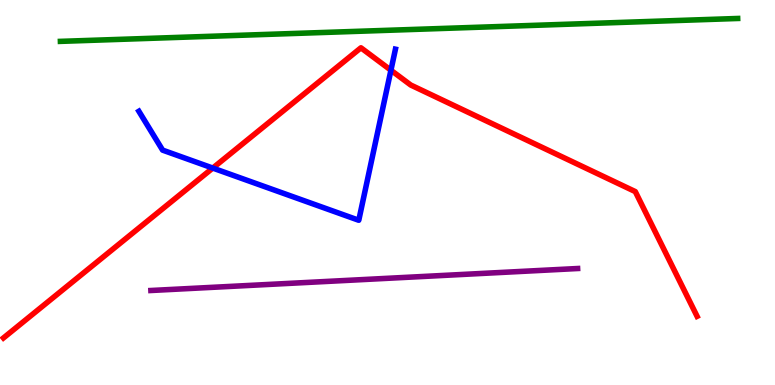[{'lines': ['blue', 'red'], 'intersections': [{'x': 2.75, 'y': 5.63}, {'x': 5.04, 'y': 8.18}]}, {'lines': ['green', 'red'], 'intersections': []}, {'lines': ['purple', 'red'], 'intersections': []}, {'lines': ['blue', 'green'], 'intersections': []}, {'lines': ['blue', 'purple'], 'intersections': []}, {'lines': ['green', 'purple'], 'intersections': []}]